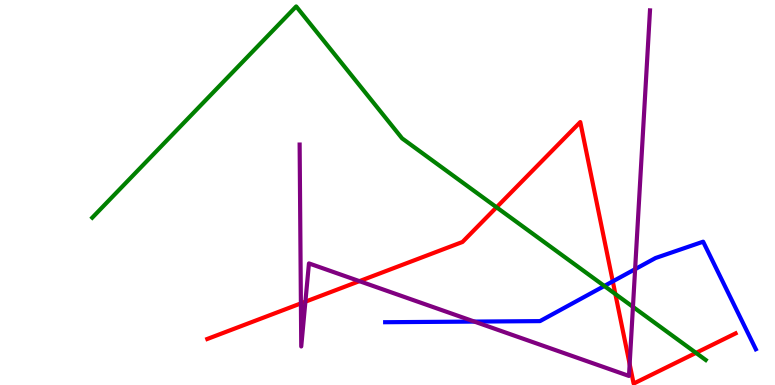[{'lines': ['blue', 'red'], 'intersections': [{'x': 7.91, 'y': 2.69}]}, {'lines': ['green', 'red'], 'intersections': [{'x': 6.41, 'y': 4.62}, {'x': 7.94, 'y': 2.36}, {'x': 8.98, 'y': 0.834}]}, {'lines': ['purple', 'red'], 'intersections': [{'x': 3.88, 'y': 2.12}, {'x': 3.94, 'y': 2.16}, {'x': 4.64, 'y': 2.7}, {'x': 8.12, 'y': 0.543}]}, {'lines': ['blue', 'green'], 'intersections': [{'x': 7.8, 'y': 2.57}]}, {'lines': ['blue', 'purple'], 'intersections': [{'x': 6.12, 'y': 1.65}, {'x': 8.19, 'y': 3.01}]}, {'lines': ['green', 'purple'], 'intersections': [{'x': 8.17, 'y': 2.03}]}]